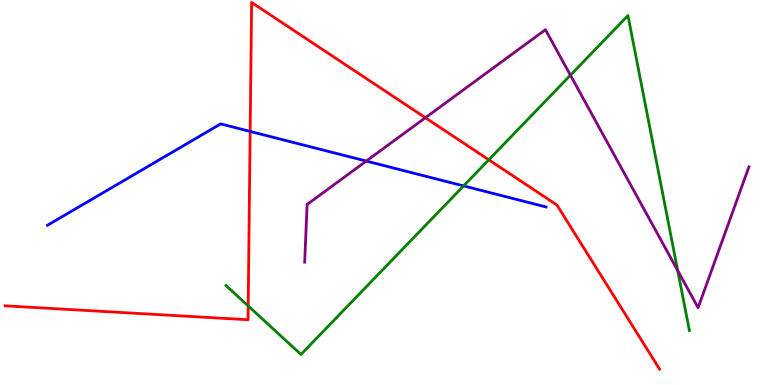[{'lines': ['blue', 'red'], 'intersections': [{'x': 3.23, 'y': 6.59}]}, {'lines': ['green', 'red'], 'intersections': [{'x': 3.2, 'y': 2.05}, {'x': 6.31, 'y': 5.85}]}, {'lines': ['purple', 'red'], 'intersections': [{'x': 5.49, 'y': 6.94}]}, {'lines': ['blue', 'green'], 'intersections': [{'x': 5.98, 'y': 5.17}]}, {'lines': ['blue', 'purple'], 'intersections': [{'x': 4.73, 'y': 5.82}]}, {'lines': ['green', 'purple'], 'intersections': [{'x': 7.36, 'y': 8.05}, {'x': 8.74, 'y': 2.97}]}]